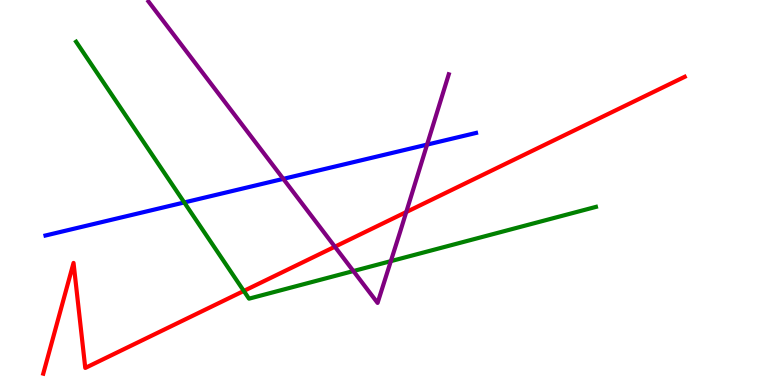[{'lines': ['blue', 'red'], 'intersections': []}, {'lines': ['green', 'red'], 'intersections': [{'x': 3.15, 'y': 2.44}]}, {'lines': ['purple', 'red'], 'intersections': [{'x': 4.32, 'y': 3.59}, {'x': 5.24, 'y': 4.49}]}, {'lines': ['blue', 'green'], 'intersections': [{'x': 2.38, 'y': 4.74}]}, {'lines': ['blue', 'purple'], 'intersections': [{'x': 3.66, 'y': 5.35}, {'x': 5.51, 'y': 6.24}]}, {'lines': ['green', 'purple'], 'intersections': [{'x': 4.56, 'y': 2.96}, {'x': 5.04, 'y': 3.22}]}]